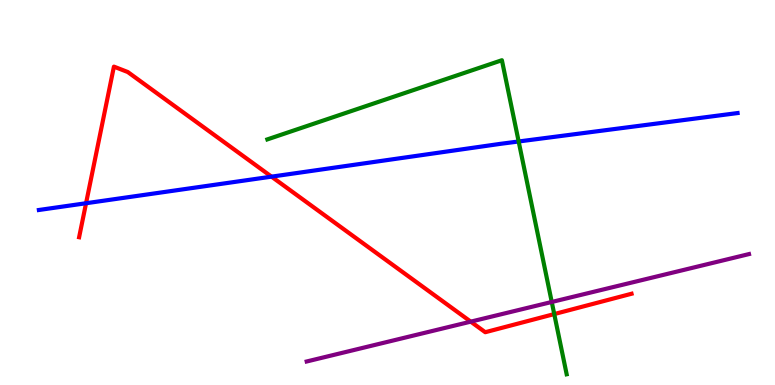[{'lines': ['blue', 'red'], 'intersections': [{'x': 1.11, 'y': 4.72}, {'x': 3.5, 'y': 5.41}]}, {'lines': ['green', 'red'], 'intersections': [{'x': 7.15, 'y': 1.84}]}, {'lines': ['purple', 'red'], 'intersections': [{'x': 6.07, 'y': 1.65}]}, {'lines': ['blue', 'green'], 'intersections': [{'x': 6.69, 'y': 6.33}]}, {'lines': ['blue', 'purple'], 'intersections': []}, {'lines': ['green', 'purple'], 'intersections': [{'x': 7.12, 'y': 2.16}]}]